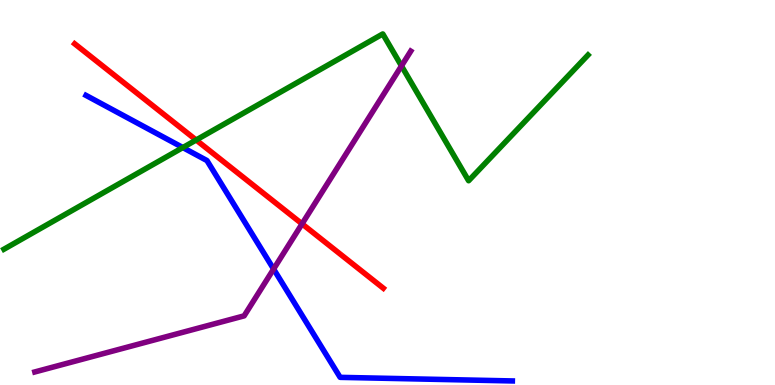[{'lines': ['blue', 'red'], 'intersections': []}, {'lines': ['green', 'red'], 'intersections': [{'x': 2.53, 'y': 6.36}]}, {'lines': ['purple', 'red'], 'intersections': [{'x': 3.9, 'y': 4.19}]}, {'lines': ['blue', 'green'], 'intersections': [{'x': 2.36, 'y': 6.17}]}, {'lines': ['blue', 'purple'], 'intersections': [{'x': 3.53, 'y': 3.01}]}, {'lines': ['green', 'purple'], 'intersections': [{'x': 5.18, 'y': 8.29}]}]